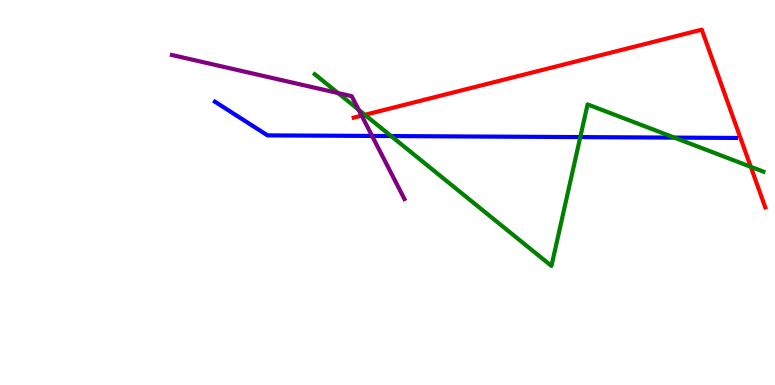[{'lines': ['blue', 'red'], 'intersections': []}, {'lines': ['green', 'red'], 'intersections': [{'x': 4.71, 'y': 7.02}, {'x': 9.69, 'y': 5.67}]}, {'lines': ['purple', 'red'], 'intersections': [{'x': 4.67, 'y': 7.0}]}, {'lines': ['blue', 'green'], 'intersections': [{'x': 5.05, 'y': 6.47}, {'x': 7.49, 'y': 6.44}, {'x': 8.7, 'y': 6.43}]}, {'lines': ['blue', 'purple'], 'intersections': [{'x': 4.8, 'y': 6.47}]}, {'lines': ['green', 'purple'], 'intersections': [{'x': 4.36, 'y': 7.58}, {'x': 4.63, 'y': 7.15}]}]